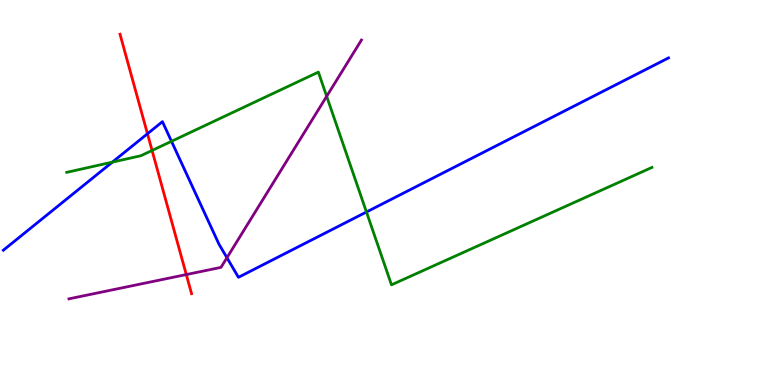[{'lines': ['blue', 'red'], 'intersections': [{'x': 1.9, 'y': 6.53}]}, {'lines': ['green', 'red'], 'intersections': [{'x': 1.96, 'y': 6.09}]}, {'lines': ['purple', 'red'], 'intersections': [{'x': 2.4, 'y': 2.87}]}, {'lines': ['blue', 'green'], 'intersections': [{'x': 1.45, 'y': 5.79}, {'x': 2.21, 'y': 6.33}, {'x': 4.73, 'y': 4.49}]}, {'lines': ['blue', 'purple'], 'intersections': [{'x': 2.93, 'y': 3.31}]}, {'lines': ['green', 'purple'], 'intersections': [{'x': 4.22, 'y': 7.5}]}]